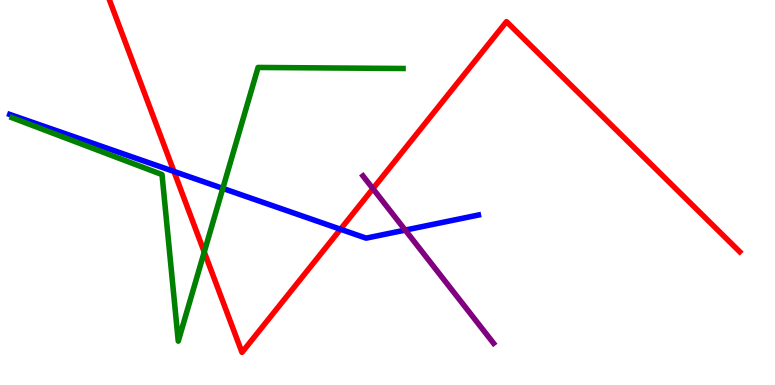[{'lines': ['blue', 'red'], 'intersections': [{'x': 2.24, 'y': 5.55}, {'x': 4.39, 'y': 4.05}]}, {'lines': ['green', 'red'], 'intersections': [{'x': 2.64, 'y': 3.45}]}, {'lines': ['purple', 'red'], 'intersections': [{'x': 4.81, 'y': 5.1}]}, {'lines': ['blue', 'green'], 'intersections': [{'x': 2.87, 'y': 5.11}]}, {'lines': ['blue', 'purple'], 'intersections': [{'x': 5.23, 'y': 4.02}]}, {'lines': ['green', 'purple'], 'intersections': []}]